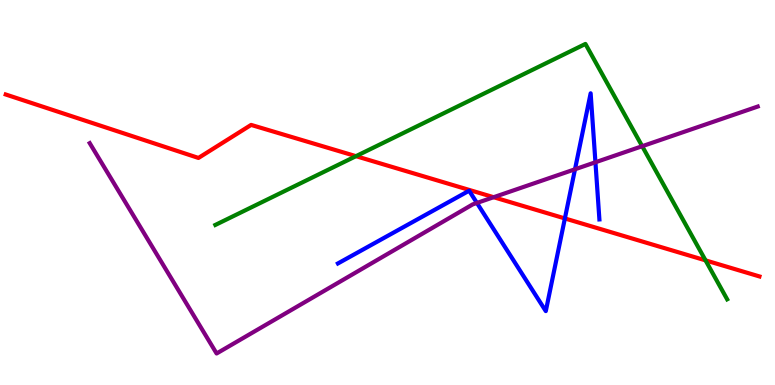[{'lines': ['blue', 'red'], 'intersections': [{'x': 7.29, 'y': 4.33}]}, {'lines': ['green', 'red'], 'intersections': [{'x': 4.59, 'y': 5.94}, {'x': 9.1, 'y': 3.24}]}, {'lines': ['purple', 'red'], 'intersections': [{'x': 6.37, 'y': 4.88}]}, {'lines': ['blue', 'green'], 'intersections': []}, {'lines': ['blue', 'purple'], 'intersections': [{'x': 6.15, 'y': 4.73}, {'x': 7.42, 'y': 5.6}, {'x': 7.68, 'y': 5.79}]}, {'lines': ['green', 'purple'], 'intersections': [{'x': 8.29, 'y': 6.2}]}]